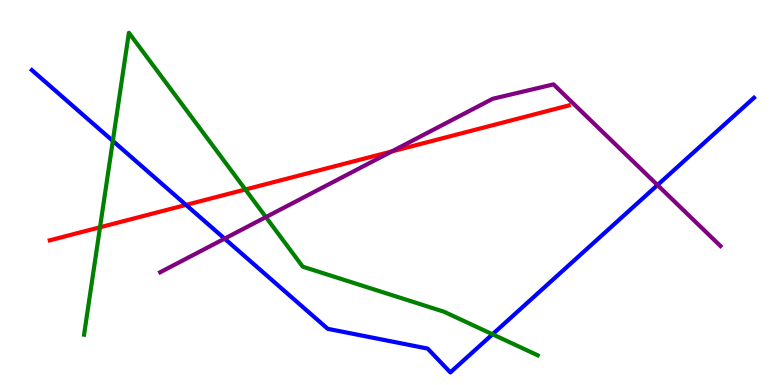[{'lines': ['blue', 'red'], 'intersections': [{'x': 2.4, 'y': 4.68}]}, {'lines': ['green', 'red'], 'intersections': [{'x': 1.29, 'y': 4.1}, {'x': 3.17, 'y': 5.08}]}, {'lines': ['purple', 'red'], 'intersections': [{'x': 5.05, 'y': 6.07}]}, {'lines': ['blue', 'green'], 'intersections': [{'x': 1.46, 'y': 6.34}, {'x': 6.35, 'y': 1.32}]}, {'lines': ['blue', 'purple'], 'intersections': [{'x': 2.9, 'y': 3.8}, {'x': 8.48, 'y': 5.19}]}, {'lines': ['green', 'purple'], 'intersections': [{'x': 3.43, 'y': 4.36}]}]